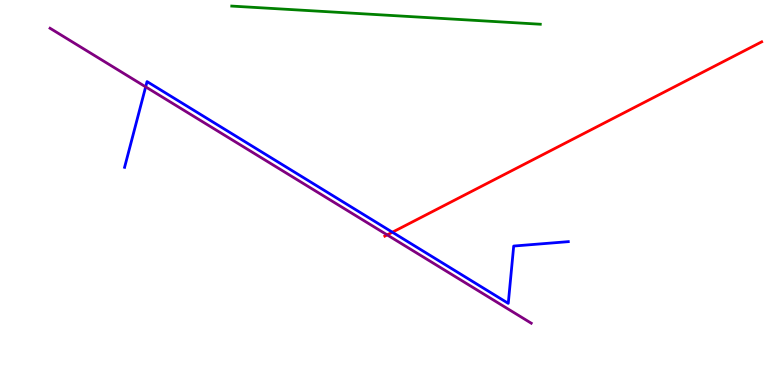[{'lines': ['blue', 'red'], 'intersections': [{'x': 5.06, 'y': 3.97}]}, {'lines': ['green', 'red'], 'intersections': []}, {'lines': ['purple', 'red'], 'intersections': [{'x': 5.0, 'y': 3.9}]}, {'lines': ['blue', 'green'], 'intersections': []}, {'lines': ['blue', 'purple'], 'intersections': [{'x': 1.88, 'y': 7.74}]}, {'lines': ['green', 'purple'], 'intersections': []}]